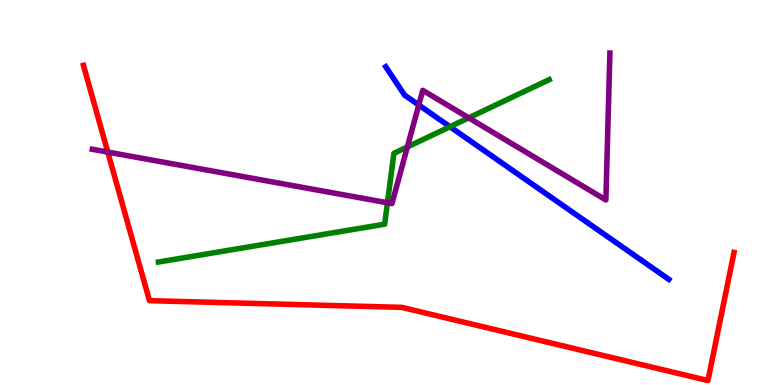[{'lines': ['blue', 'red'], 'intersections': []}, {'lines': ['green', 'red'], 'intersections': []}, {'lines': ['purple', 'red'], 'intersections': [{'x': 1.39, 'y': 6.05}]}, {'lines': ['blue', 'green'], 'intersections': [{'x': 5.81, 'y': 6.71}]}, {'lines': ['blue', 'purple'], 'intersections': [{'x': 5.4, 'y': 7.27}]}, {'lines': ['green', 'purple'], 'intersections': [{'x': 5.0, 'y': 4.73}, {'x': 5.26, 'y': 6.18}, {'x': 6.05, 'y': 6.94}]}]